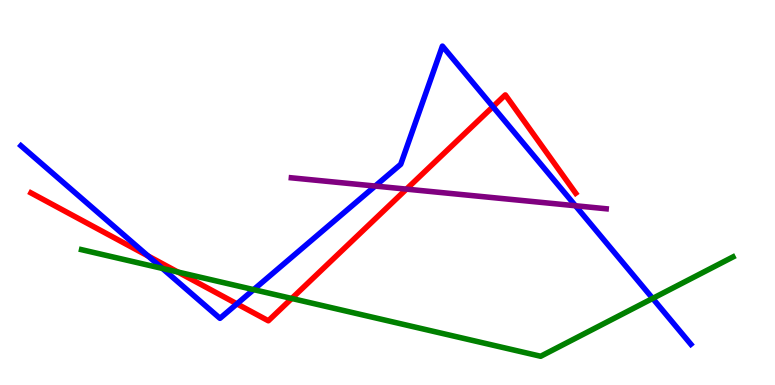[{'lines': ['blue', 'red'], 'intersections': [{'x': 1.91, 'y': 3.35}, {'x': 3.06, 'y': 2.11}, {'x': 6.36, 'y': 7.23}]}, {'lines': ['green', 'red'], 'intersections': [{'x': 2.29, 'y': 2.93}, {'x': 3.76, 'y': 2.25}]}, {'lines': ['purple', 'red'], 'intersections': [{'x': 5.24, 'y': 5.09}]}, {'lines': ['blue', 'green'], 'intersections': [{'x': 2.1, 'y': 3.03}, {'x': 3.27, 'y': 2.48}, {'x': 8.42, 'y': 2.25}]}, {'lines': ['blue', 'purple'], 'intersections': [{'x': 4.84, 'y': 5.17}, {'x': 7.43, 'y': 4.66}]}, {'lines': ['green', 'purple'], 'intersections': []}]